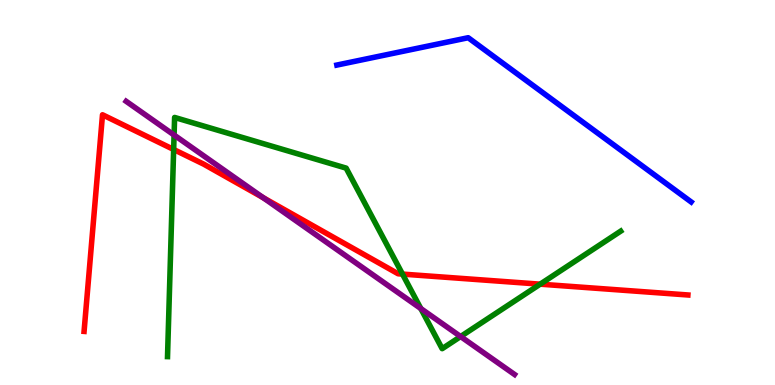[{'lines': ['blue', 'red'], 'intersections': []}, {'lines': ['green', 'red'], 'intersections': [{'x': 2.24, 'y': 6.12}, {'x': 5.19, 'y': 2.88}, {'x': 6.97, 'y': 2.62}]}, {'lines': ['purple', 'red'], 'intersections': [{'x': 3.4, 'y': 4.86}]}, {'lines': ['blue', 'green'], 'intersections': []}, {'lines': ['blue', 'purple'], 'intersections': []}, {'lines': ['green', 'purple'], 'intersections': [{'x': 2.25, 'y': 6.49}, {'x': 5.43, 'y': 1.99}, {'x': 5.94, 'y': 1.26}]}]